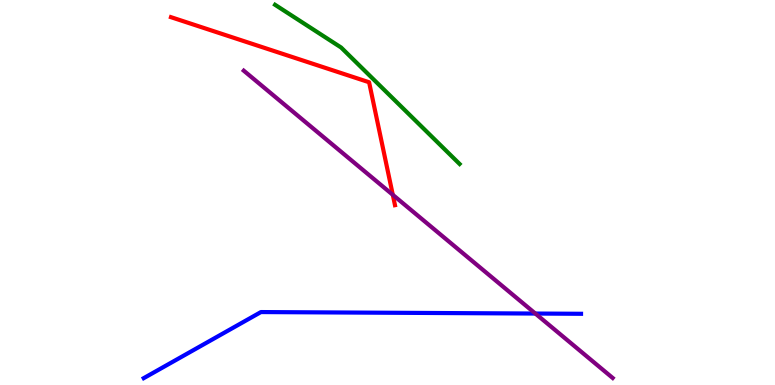[{'lines': ['blue', 'red'], 'intersections': []}, {'lines': ['green', 'red'], 'intersections': []}, {'lines': ['purple', 'red'], 'intersections': [{'x': 5.07, 'y': 4.94}]}, {'lines': ['blue', 'green'], 'intersections': []}, {'lines': ['blue', 'purple'], 'intersections': [{'x': 6.91, 'y': 1.86}]}, {'lines': ['green', 'purple'], 'intersections': []}]